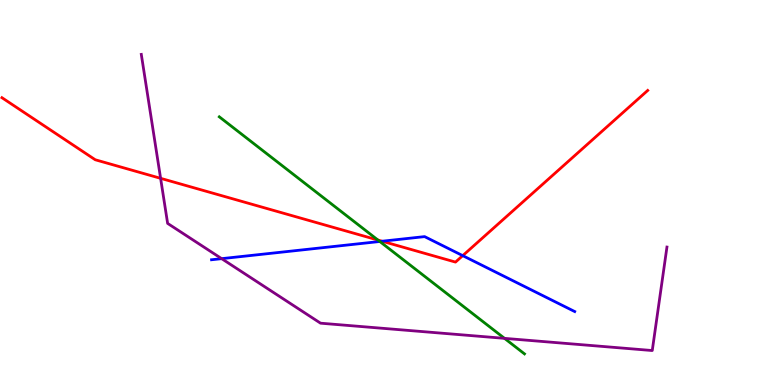[{'lines': ['blue', 'red'], 'intersections': [{'x': 4.93, 'y': 3.73}, {'x': 5.97, 'y': 3.36}]}, {'lines': ['green', 'red'], 'intersections': [{'x': 4.88, 'y': 3.76}]}, {'lines': ['purple', 'red'], 'intersections': [{'x': 2.07, 'y': 5.37}]}, {'lines': ['blue', 'green'], 'intersections': [{'x': 4.9, 'y': 3.73}]}, {'lines': ['blue', 'purple'], 'intersections': [{'x': 2.86, 'y': 3.28}]}, {'lines': ['green', 'purple'], 'intersections': [{'x': 6.51, 'y': 1.21}]}]